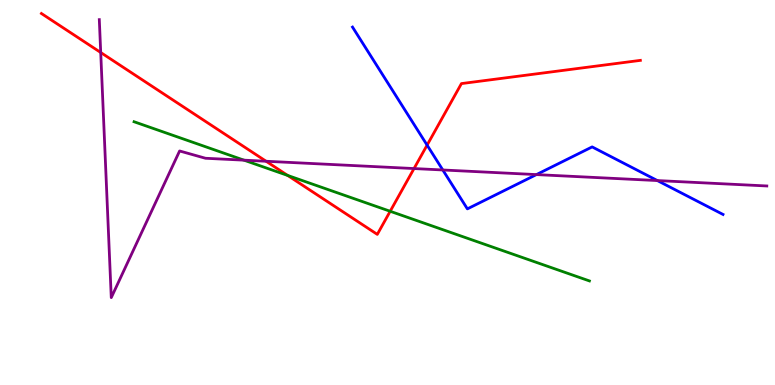[{'lines': ['blue', 'red'], 'intersections': [{'x': 5.51, 'y': 6.23}]}, {'lines': ['green', 'red'], 'intersections': [{'x': 3.71, 'y': 5.44}, {'x': 5.03, 'y': 4.51}]}, {'lines': ['purple', 'red'], 'intersections': [{'x': 1.3, 'y': 8.64}, {'x': 3.43, 'y': 5.81}, {'x': 5.34, 'y': 5.62}]}, {'lines': ['blue', 'green'], 'intersections': []}, {'lines': ['blue', 'purple'], 'intersections': [{'x': 5.71, 'y': 5.59}, {'x': 6.92, 'y': 5.47}, {'x': 8.48, 'y': 5.31}]}, {'lines': ['green', 'purple'], 'intersections': [{'x': 3.15, 'y': 5.84}]}]